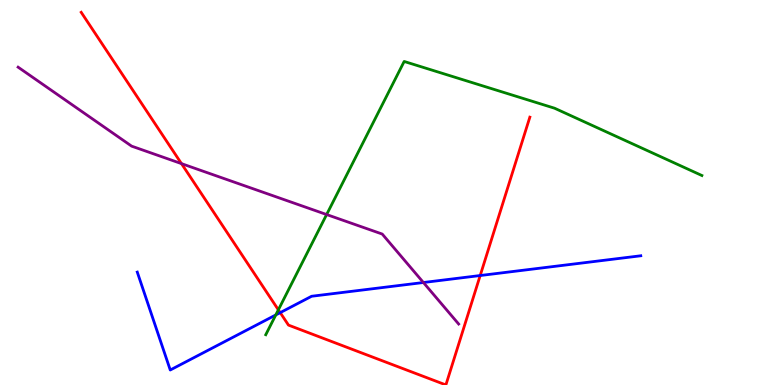[{'lines': ['blue', 'red'], 'intersections': [{'x': 3.62, 'y': 1.88}, {'x': 6.2, 'y': 2.84}]}, {'lines': ['green', 'red'], 'intersections': [{'x': 3.59, 'y': 1.95}]}, {'lines': ['purple', 'red'], 'intersections': [{'x': 2.34, 'y': 5.75}]}, {'lines': ['blue', 'green'], 'intersections': [{'x': 3.56, 'y': 1.82}]}, {'lines': ['blue', 'purple'], 'intersections': [{'x': 5.46, 'y': 2.66}]}, {'lines': ['green', 'purple'], 'intersections': [{'x': 4.21, 'y': 4.43}]}]